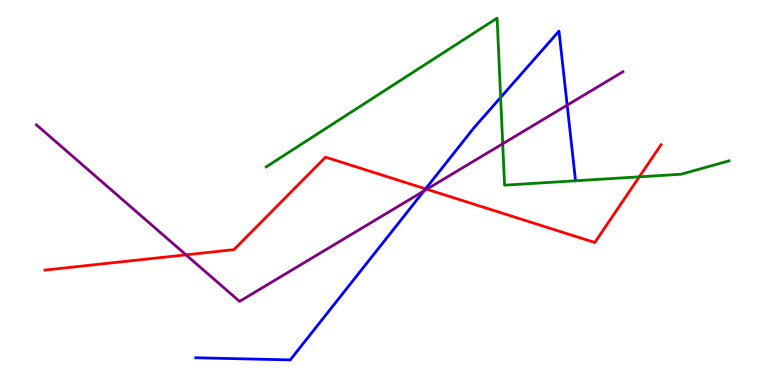[{'lines': ['blue', 'red'], 'intersections': [{'x': 5.49, 'y': 5.09}]}, {'lines': ['green', 'red'], 'intersections': [{'x': 8.25, 'y': 5.41}]}, {'lines': ['purple', 'red'], 'intersections': [{'x': 2.4, 'y': 3.38}, {'x': 5.51, 'y': 5.08}]}, {'lines': ['blue', 'green'], 'intersections': [{'x': 6.46, 'y': 7.47}]}, {'lines': ['blue', 'purple'], 'intersections': [{'x': 5.47, 'y': 5.04}, {'x': 7.32, 'y': 7.27}]}, {'lines': ['green', 'purple'], 'intersections': [{'x': 6.49, 'y': 6.27}]}]